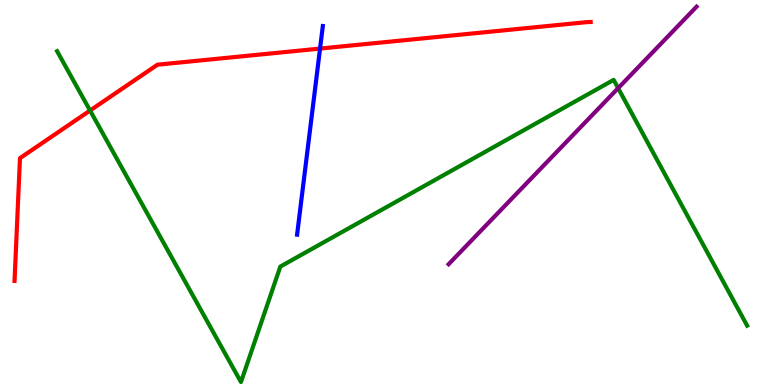[{'lines': ['blue', 'red'], 'intersections': [{'x': 4.13, 'y': 8.74}]}, {'lines': ['green', 'red'], 'intersections': [{'x': 1.16, 'y': 7.13}]}, {'lines': ['purple', 'red'], 'intersections': []}, {'lines': ['blue', 'green'], 'intersections': []}, {'lines': ['blue', 'purple'], 'intersections': []}, {'lines': ['green', 'purple'], 'intersections': [{'x': 7.98, 'y': 7.71}]}]